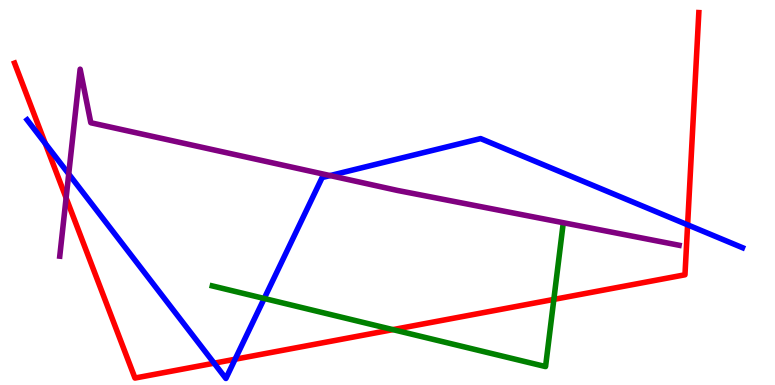[{'lines': ['blue', 'red'], 'intersections': [{'x': 0.584, 'y': 6.27}, {'x': 2.76, 'y': 0.567}, {'x': 3.03, 'y': 0.669}, {'x': 8.87, 'y': 4.16}]}, {'lines': ['green', 'red'], 'intersections': [{'x': 5.07, 'y': 1.44}, {'x': 7.15, 'y': 2.22}]}, {'lines': ['purple', 'red'], 'intersections': [{'x': 0.853, 'y': 4.86}]}, {'lines': ['blue', 'green'], 'intersections': [{'x': 3.41, 'y': 2.25}]}, {'lines': ['blue', 'purple'], 'intersections': [{'x': 0.887, 'y': 5.48}, {'x': 4.26, 'y': 5.44}]}, {'lines': ['green', 'purple'], 'intersections': []}]